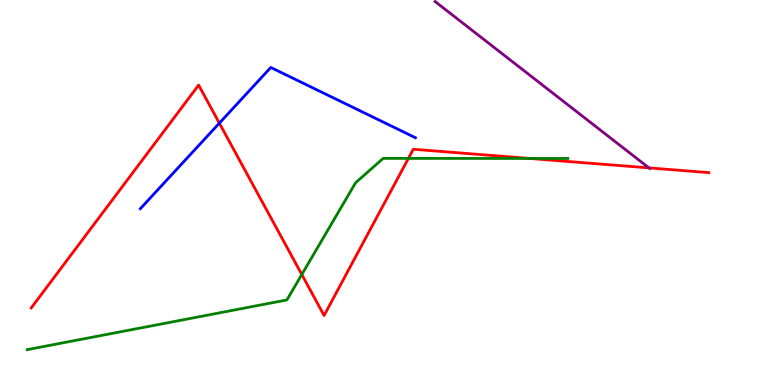[{'lines': ['blue', 'red'], 'intersections': [{'x': 2.83, 'y': 6.8}]}, {'lines': ['green', 'red'], 'intersections': [{'x': 3.89, 'y': 2.87}, {'x': 5.27, 'y': 5.89}, {'x': 6.83, 'y': 5.88}]}, {'lines': ['purple', 'red'], 'intersections': [{'x': 8.37, 'y': 5.64}]}, {'lines': ['blue', 'green'], 'intersections': []}, {'lines': ['blue', 'purple'], 'intersections': []}, {'lines': ['green', 'purple'], 'intersections': []}]